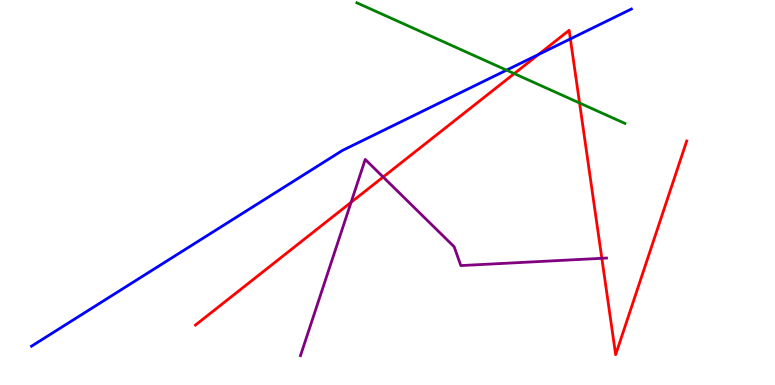[{'lines': ['blue', 'red'], 'intersections': [{'x': 6.95, 'y': 8.58}, {'x': 7.36, 'y': 8.99}]}, {'lines': ['green', 'red'], 'intersections': [{'x': 6.64, 'y': 8.09}, {'x': 7.48, 'y': 7.32}]}, {'lines': ['purple', 'red'], 'intersections': [{'x': 4.53, 'y': 4.75}, {'x': 4.94, 'y': 5.4}, {'x': 7.77, 'y': 3.29}]}, {'lines': ['blue', 'green'], 'intersections': [{'x': 6.54, 'y': 8.18}]}, {'lines': ['blue', 'purple'], 'intersections': []}, {'lines': ['green', 'purple'], 'intersections': []}]